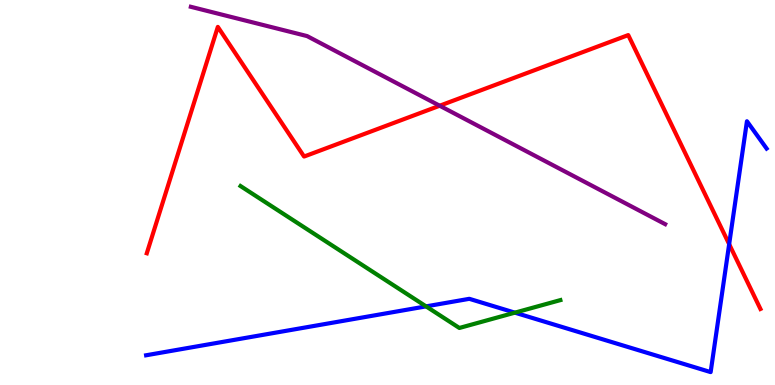[{'lines': ['blue', 'red'], 'intersections': [{'x': 9.41, 'y': 3.66}]}, {'lines': ['green', 'red'], 'intersections': []}, {'lines': ['purple', 'red'], 'intersections': [{'x': 5.67, 'y': 7.25}]}, {'lines': ['blue', 'green'], 'intersections': [{'x': 5.5, 'y': 2.04}, {'x': 6.64, 'y': 1.88}]}, {'lines': ['blue', 'purple'], 'intersections': []}, {'lines': ['green', 'purple'], 'intersections': []}]